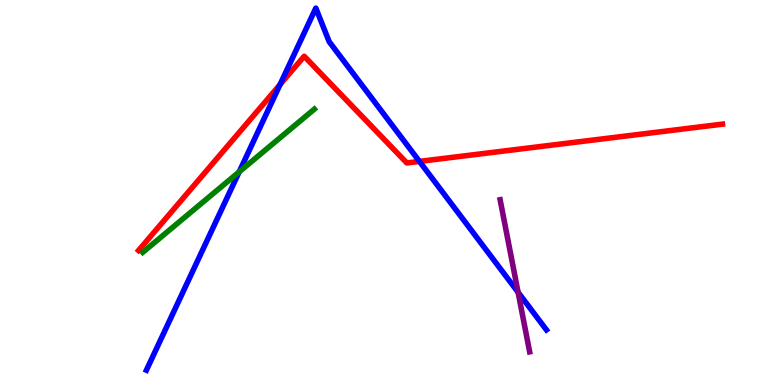[{'lines': ['blue', 'red'], 'intersections': [{'x': 3.61, 'y': 7.8}, {'x': 5.41, 'y': 5.81}]}, {'lines': ['green', 'red'], 'intersections': []}, {'lines': ['purple', 'red'], 'intersections': []}, {'lines': ['blue', 'green'], 'intersections': [{'x': 3.09, 'y': 5.54}]}, {'lines': ['blue', 'purple'], 'intersections': [{'x': 6.68, 'y': 2.41}]}, {'lines': ['green', 'purple'], 'intersections': []}]